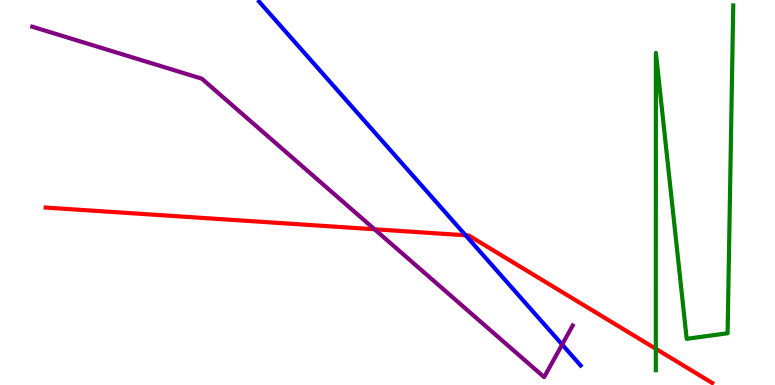[{'lines': ['blue', 'red'], 'intersections': [{'x': 6.01, 'y': 3.89}]}, {'lines': ['green', 'red'], 'intersections': [{'x': 8.46, 'y': 0.94}]}, {'lines': ['purple', 'red'], 'intersections': [{'x': 4.83, 'y': 4.04}]}, {'lines': ['blue', 'green'], 'intersections': []}, {'lines': ['blue', 'purple'], 'intersections': [{'x': 7.25, 'y': 1.05}]}, {'lines': ['green', 'purple'], 'intersections': []}]